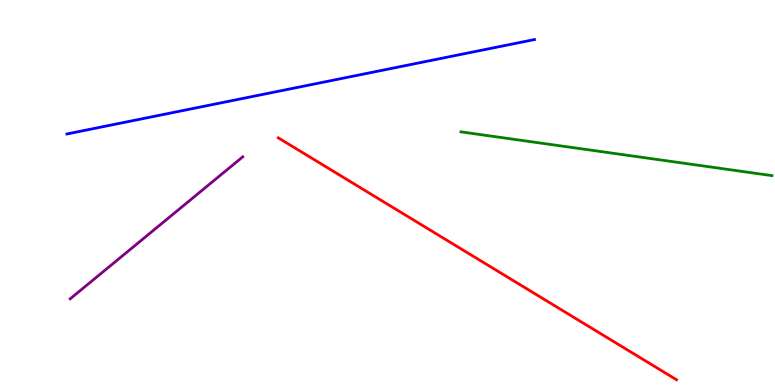[{'lines': ['blue', 'red'], 'intersections': []}, {'lines': ['green', 'red'], 'intersections': []}, {'lines': ['purple', 'red'], 'intersections': []}, {'lines': ['blue', 'green'], 'intersections': []}, {'lines': ['blue', 'purple'], 'intersections': []}, {'lines': ['green', 'purple'], 'intersections': []}]